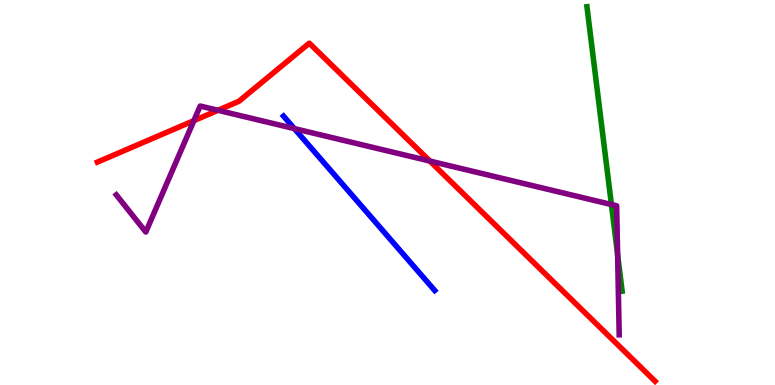[{'lines': ['blue', 'red'], 'intersections': []}, {'lines': ['green', 'red'], 'intersections': []}, {'lines': ['purple', 'red'], 'intersections': [{'x': 2.5, 'y': 6.87}, {'x': 2.81, 'y': 7.14}, {'x': 5.55, 'y': 5.82}]}, {'lines': ['blue', 'green'], 'intersections': []}, {'lines': ['blue', 'purple'], 'intersections': [{'x': 3.8, 'y': 6.66}]}, {'lines': ['green', 'purple'], 'intersections': [{'x': 7.89, 'y': 4.69}, {'x': 7.97, 'y': 3.38}]}]